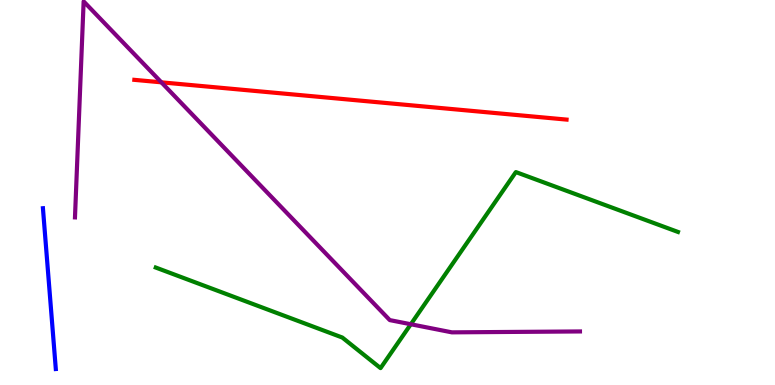[{'lines': ['blue', 'red'], 'intersections': []}, {'lines': ['green', 'red'], 'intersections': []}, {'lines': ['purple', 'red'], 'intersections': [{'x': 2.08, 'y': 7.86}]}, {'lines': ['blue', 'green'], 'intersections': []}, {'lines': ['blue', 'purple'], 'intersections': []}, {'lines': ['green', 'purple'], 'intersections': [{'x': 5.3, 'y': 1.58}]}]